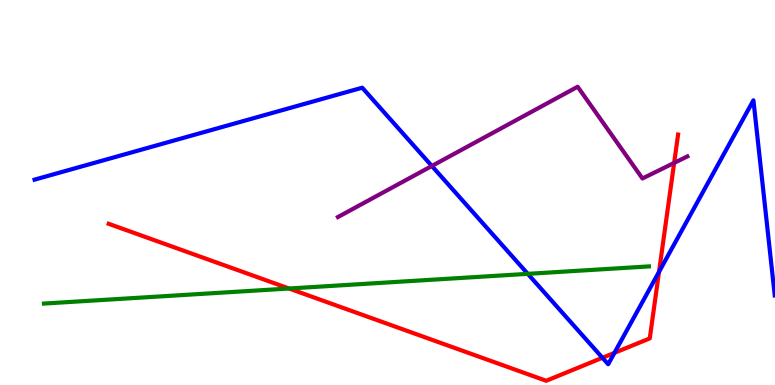[{'lines': ['blue', 'red'], 'intersections': [{'x': 7.77, 'y': 0.707}, {'x': 7.93, 'y': 0.835}, {'x': 8.5, 'y': 2.94}]}, {'lines': ['green', 'red'], 'intersections': [{'x': 3.73, 'y': 2.51}]}, {'lines': ['purple', 'red'], 'intersections': [{'x': 8.7, 'y': 5.77}]}, {'lines': ['blue', 'green'], 'intersections': [{'x': 6.81, 'y': 2.89}]}, {'lines': ['blue', 'purple'], 'intersections': [{'x': 5.57, 'y': 5.69}]}, {'lines': ['green', 'purple'], 'intersections': []}]